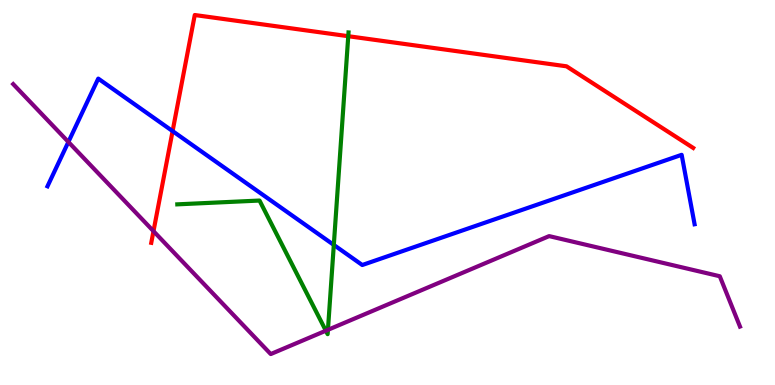[{'lines': ['blue', 'red'], 'intersections': [{'x': 2.23, 'y': 6.59}]}, {'lines': ['green', 'red'], 'intersections': [{'x': 4.49, 'y': 9.06}]}, {'lines': ['purple', 'red'], 'intersections': [{'x': 1.98, 'y': 4.0}]}, {'lines': ['blue', 'green'], 'intersections': [{'x': 4.31, 'y': 3.64}]}, {'lines': ['blue', 'purple'], 'intersections': [{'x': 0.882, 'y': 6.31}]}, {'lines': ['green', 'purple'], 'intersections': [{'x': 4.2, 'y': 1.41}, {'x': 4.23, 'y': 1.43}]}]